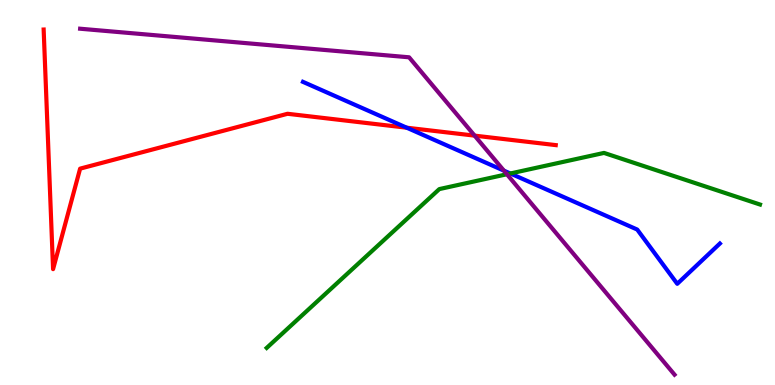[{'lines': ['blue', 'red'], 'intersections': [{'x': 5.25, 'y': 6.68}]}, {'lines': ['green', 'red'], 'intersections': []}, {'lines': ['purple', 'red'], 'intersections': [{'x': 6.12, 'y': 6.48}]}, {'lines': ['blue', 'green'], 'intersections': [{'x': 6.59, 'y': 5.49}]}, {'lines': ['blue', 'purple'], 'intersections': [{'x': 6.5, 'y': 5.57}]}, {'lines': ['green', 'purple'], 'intersections': [{'x': 6.54, 'y': 5.47}]}]